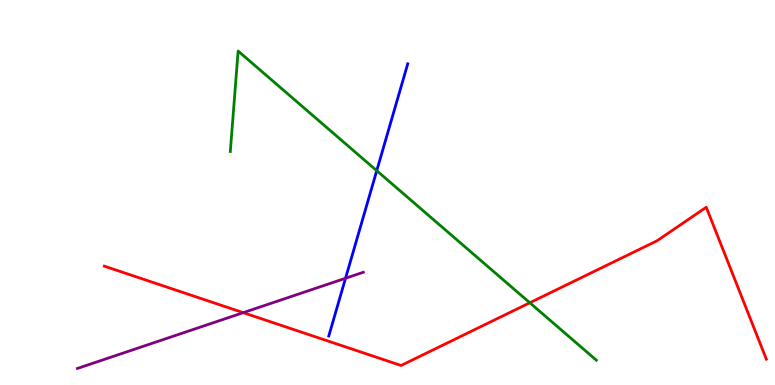[{'lines': ['blue', 'red'], 'intersections': []}, {'lines': ['green', 'red'], 'intersections': [{'x': 6.84, 'y': 2.14}]}, {'lines': ['purple', 'red'], 'intersections': [{'x': 3.14, 'y': 1.88}]}, {'lines': ['blue', 'green'], 'intersections': [{'x': 4.86, 'y': 5.57}]}, {'lines': ['blue', 'purple'], 'intersections': [{'x': 4.46, 'y': 2.77}]}, {'lines': ['green', 'purple'], 'intersections': []}]